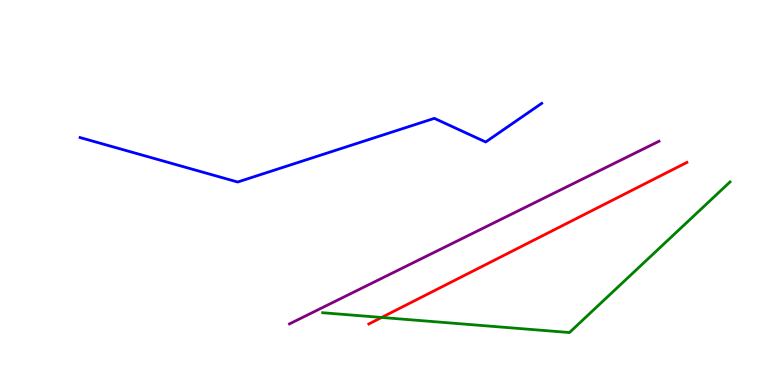[{'lines': ['blue', 'red'], 'intersections': []}, {'lines': ['green', 'red'], 'intersections': [{'x': 4.92, 'y': 1.75}]}, {'lines': ['purple', 'red'], 'intersections': []}, {'lines': ['blue', 'green'], 'intersections': []}, {'lines': ['blue', 'purple'], 'intersections': []}, {'lines': ['green', 'purple'], 'intersections': []}]